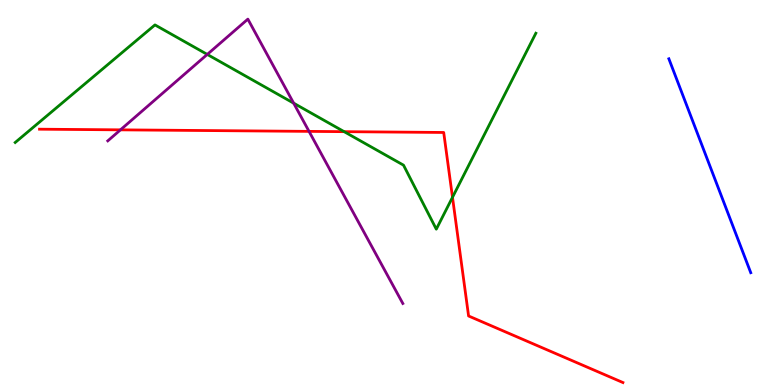[{'lines': ['blue', 'red'], 'intersections': []}, {'lines': ['green', 'red'], 'intersections': [{'x': 4.44, 'y': 6.58}, {'x': 5.84, 'y': 4.88}]}, {'lines': ['purple', 'red'], 'intersections': [{'x': 1.55, 'y': 6.63}, {'x': 3.99, 'y': 6.59}]}, {'lines': ['blue', 'green'], 'intersections': []}, {'lines': ['blue', 'purple'], 'intersections': []}, {'lines': ['green', 'purple'], 'intersections': [{'x': 2.67, 'y': 8.59}, {'x': 3.79, 'y': 7.32}]}]